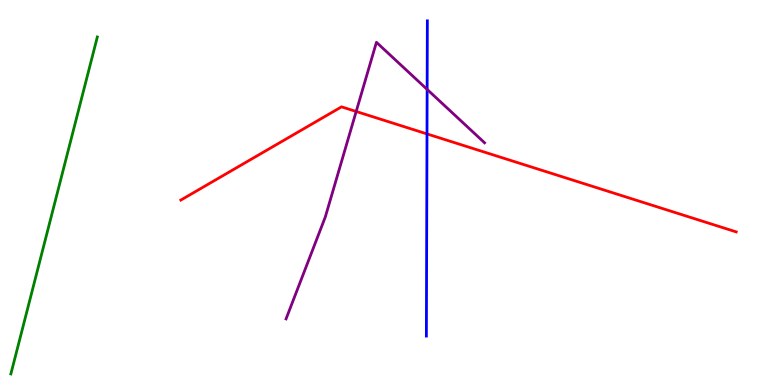[{'lines': ['blue', 'red'], 'intersections': [{'x': 5.51, 'y': 6.52}]}, {'lines': ['green', 'red'], 'intersections': []}, {'lines': ['purple', 'red'], 'intersections': [{'x': 4.6, 'y': 7.1}]}, {'lines': ['blue', 'green'], 'intersections': []}, {'lines': ['blue', 'purple'], 'intersections': [{'x': 5.51, 'y': 7.68}]}, {'lines': ['green', 'purple'], 'intersections': []}]